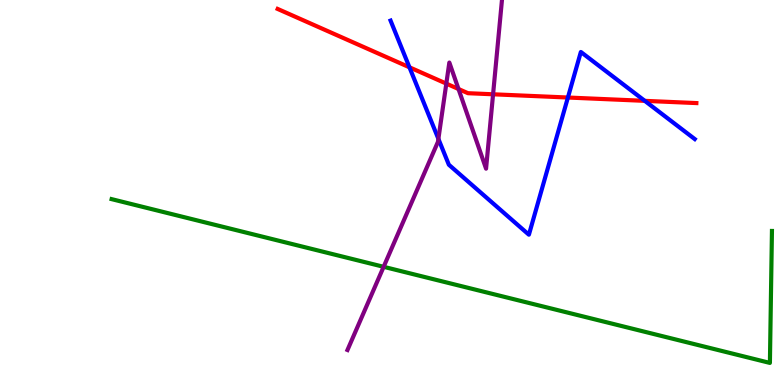[{'lines': ['blue', 'red'], 'intersections': [{'x': 5.28, 'y': 8.25}, {'x': 7.33, 'y': 7.47}, {'x': 8.32, 'y': 7.38}]}, {'lines': ['green', 'red'], 'intersections': []}, {'lines': ['purple', 'red'], 'intersections': [{'x': 5.76, 'y': 7.83}, {'x': 5.92, 'y': 7.69}, {'x': 6.36, 'y': 7.55}]}, {'lines': ['blue', 'green'], 'intersections': []}, {'lines': ['blue', 'purple'], 'intersections': [{'x': 5.66, 'y': 6.39}]}, {'lines': ['green', 'purple'], 'intersections': [{'x': 4.95, 'y': 3.07}]}]